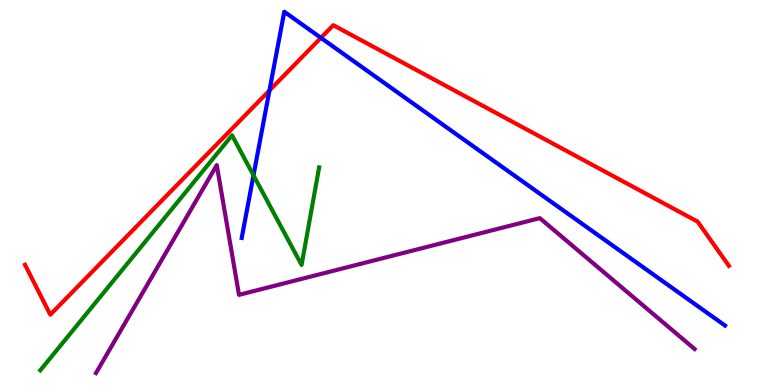[{'lines': ['blue', 'red'], 'intersections': [{'x': 3.48, 'y': 7.65}, {'x': 4.14, 'y': 9.02}]}, {'lines': ['green', 'red'], 'intersections': []}, {'lines': ['purple', 'red'], 'intersections': []}, {'lines': ['blue', 'green'], 'intersections': [{'x': 3.27, 'y': 5.45}]}, {'lines': ['blue', 'purple'], 'intersections': []}, {'lines': ['green', 'purple'], 'intersections': []}]